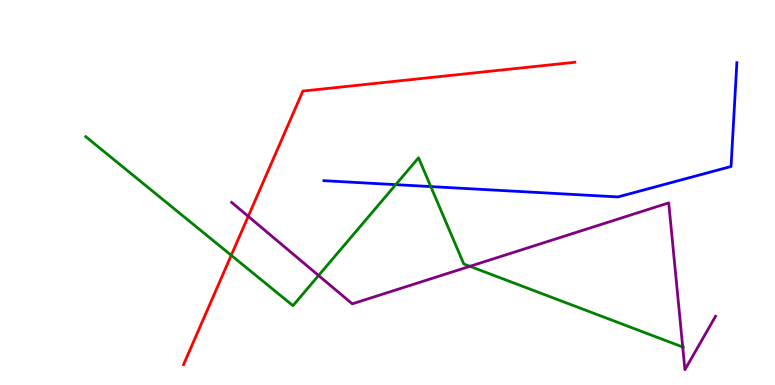[{'lines': ['blue', 'red'], 'intersections': []}, {'lines': ['green', 'red'], 'intersections': [{'x': 2.98, 'y': 3.37}]}, {'lines': ['purple', 'red'], 'intersections': [{'x': 3.2, 'y': 4.38}]}, {'lines': ['blue', 'green'], 'intersections': [{'x': 5.11, 'y': 5.2}, {'x': 5.56, 'y': 5.15}]}, {'lines': ['blue', 'purple'], 'intersections': []}, {'lines': ['green', 'purple'], 'intersections': [{'x': 4.11, 'y': 2.84}, {'x': 6.06, 'y': 3.08}, {'x': 8.81, 'y': 0.987}]}]